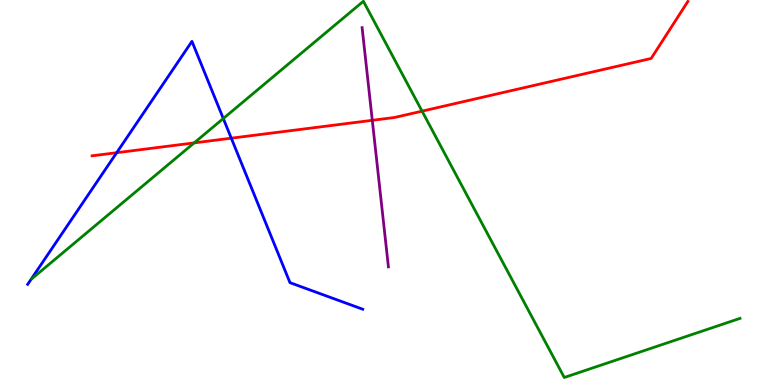[{'lines': ['blue', 'red'], 'intersections': [{'x': 1.51, 'y': 6.03}, {'x': 2.98, 'y': 6.41}]}, {'lines': ['green', 'red'], 'intersections': [{'x': 2.51, 'y': 6.29}, {'x': 5.45, 'y': 7.11}]}, {'lines': ['purple', 'red'], 'intersections': [{'x': 4.8, 'y': 6.88}]}, {'lines': ['blue', 'green'], 'intersections': [{'x': 2.88, 'y': 6.92}]}, {'lines': ['blue', 'purple'], 'intersections': []}, {'lines': ['green', 'purple'], 'intersections': []}]